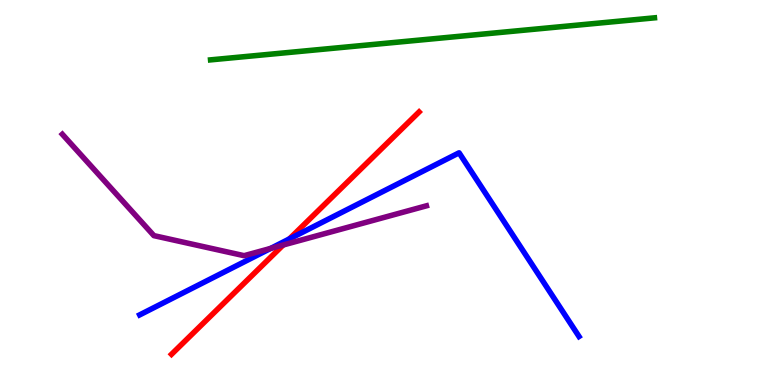[{'lines': ['blue', 'red'], 'intersections': [{'x': 3.73, 'y': 3.79}]}, {'lines': ['green', 'red'], 'intersections': []}, {'lines': ['purple', 'red'], 'intersections': [{'x': 3.65, 'y': 3.64}]}, {'lines': ['blue', 'green'], 'intersections': []}, {'lines': ['blue', 'purple'], 'intersections': [{'x': 3.49, 'y': 3.55}]}, {'lines': ['green', 'purple'], 'intersections': []}]